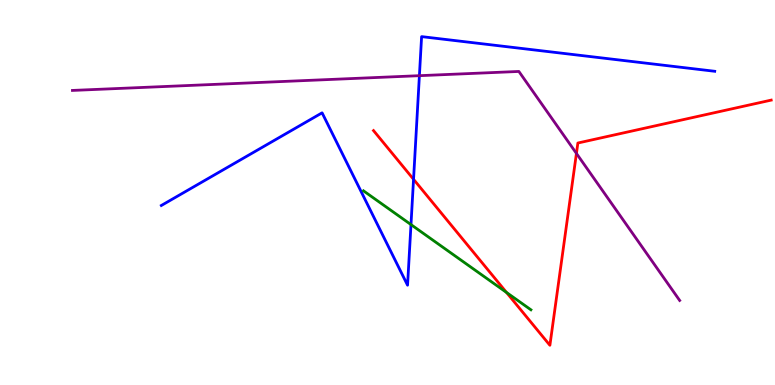[{'lines': ['blue', 'red'], 'intersections': [{'x': 5.34, 'y': 5.34}]}, {'lines': ['green', 'red'], 'intersections': [{'x': 6.54, 'y': 2.4}]}, {'lines': ['purple', 'red'], 'intersections': [{'x': 7.44, 'y': 6.01}]}, {'lines': ['blue', 'green'], 'intersections': [{'x': 5.3, 'y': 4.17}]}, {'lines': ['blue', 'purple'], 'intersections': [{'x': 5.41, 'y': 8.03}]}, {'lines': ['green', 'purple'], 'intersections': []}]